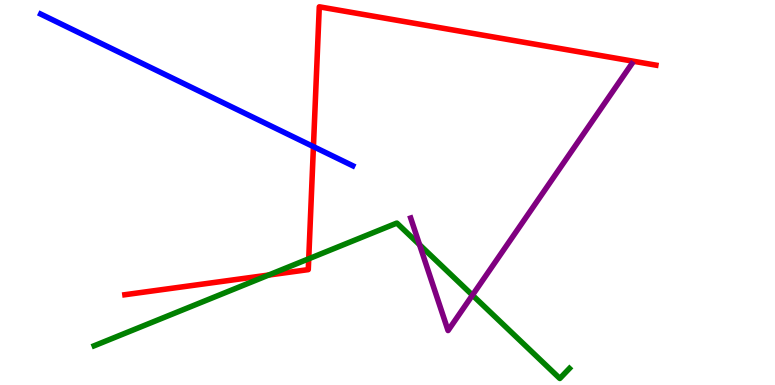[{'lines': ['blue', 'red'], 'intersections': [{'x': 4.04, 'y': 6.19}]}, {'lines': ['green', 'red'], 'intersections': [{'x': 3.47, 'y': 2.86}, {'x': 3.98, 'y': 3.28}]}, {'lines': ['purple', 'red'], 'intersections': []}, {'lines': ['blue', 'green'], 'intersections': []}, {'lines': ['blue', 'purple'], 'intersections': []}, {'lines': ['green', 'purple'], 'intersections': [{'x': 5.41, 'y': 3.64}, {'x': 6.1, 'y': 2.33}]}]